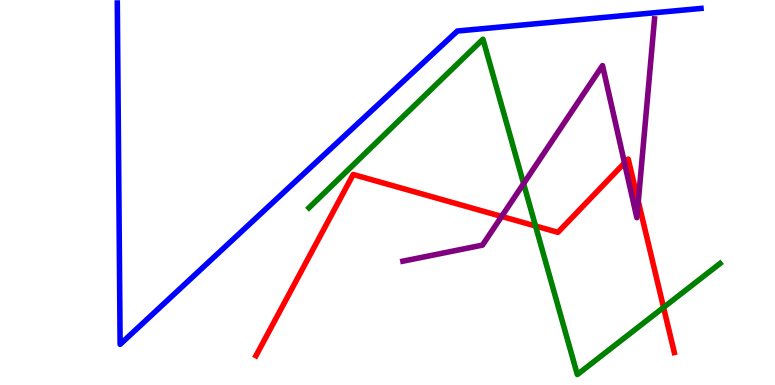[{'lines': ['blue', 'red'], 'intersections': []}, {'lines': ['green', 'red'], 'intersections': [{'x': 6.91, 'y': 4.13}, {'x': 8.56, 'y': 2.01}]}, {'lines': ['purple', 'red'], 'intersections': [{'x': 6.47, 'y': 4.38}, {'x': 8.06, 'y': 5.77}, {'x': 8.24, 'y': 4.77}]}, {'lines': ['blue', 'green'], 'intersections': []}, {'lines': ['blue', 'purple'], 'intersections': []}, {'lines': ['green', 'purple'], 'intersections': [{'x': 6.76, 'y': 5.23}]}]